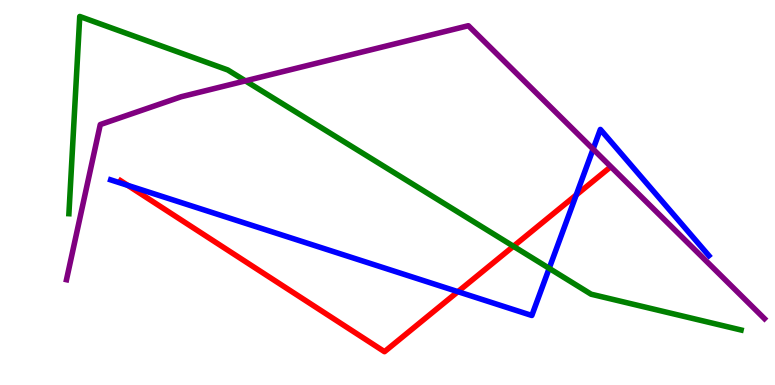[{'lines': ['blue', 'red'], 'intersections': [{'x': 1.65, 'y': 5.19}, {'x': 5.91, 'y': 2.42}, {'x': 7.44, 'y': 4.94}]}, {'lines': ['green', 'red'], 'intersections': [{'x': 6.63, 'y': 3.6}]}, {'lines': ['purple', 'red'], 'intersections': []}, {'lines': ['blue', 'green'], 'intersections': [{'x': 7.09, 'y': 3.03}]}, {'lines': ['blue', 'purple'], 'intersections': [{'x': 7.65, 'y': 6.13}]}, {'lines': ['green', 'purple'], 'intersections': [{'x': 3.17, 'y': 7.9}]}]